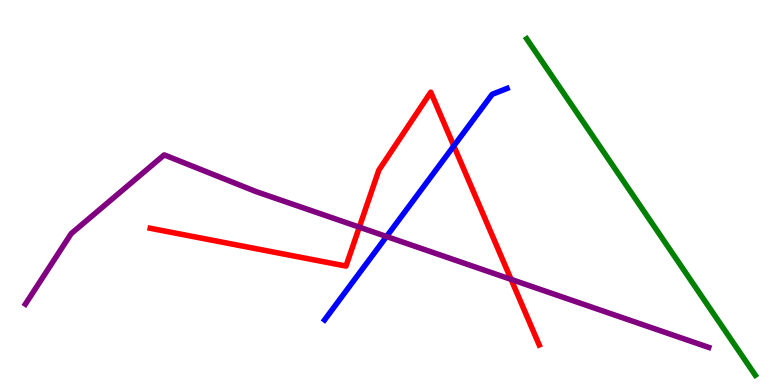[{'lines': ['blue', 'red'], 'intersections': [{'x': 5.86, 'y': 6.21}]}, {'lines': ['green', 'red'], 'intersections': []}, {'lines': ['purple', 'red'], 'intersections': [{'x': 4.64, 'y': 4.1}, {'x': 6.59, 'y': 2.74}]}, {'lines': ['blue', 'green'], 'intersections': []}, {'lines': ['blue', 'purple'], 'intersections': [{'x': 4.99, 'y': 3.86}]}, {'lines': ['green', 'purple'], 'intersections': []}]